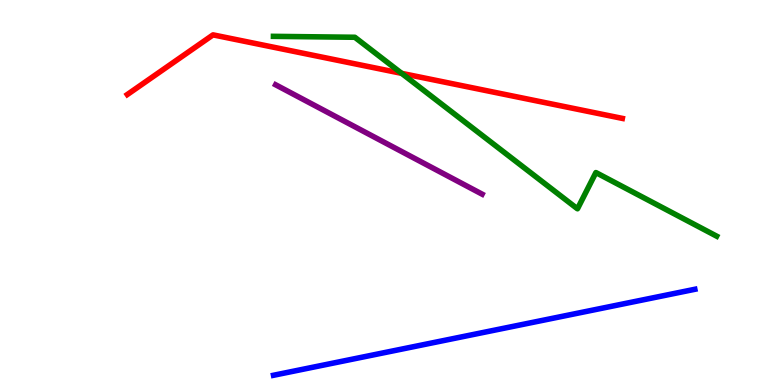[{'lines': ['blue', 'red'], 'intersections': []}, {'lines': ['green', 'red'], 'intersections': [{'x': 5.18, 'y': 8.09}]}, {'lines': ['purple', 'red'], 'intersections': []}, {'lines': ['blue', 'green'], 'intersections': []}, {'lines': ['blue', 'purple'], 'intersections': []}, {'lines': ['green', 'purple'], 'intersections': []}]